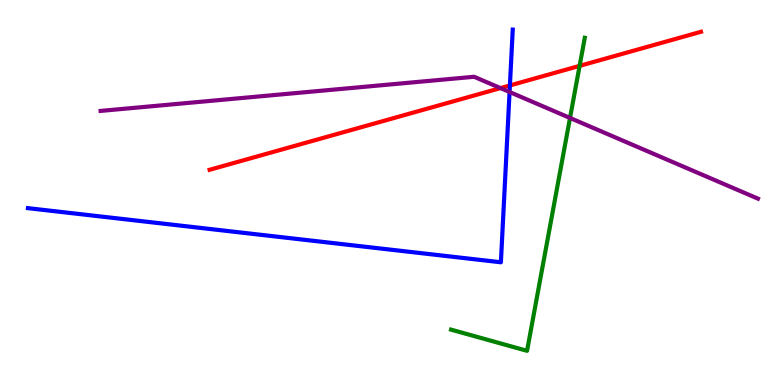[{'lines': ['blue', 'red'], 'intersections': [{'x': 6.58, 'y': 7.78}]}, {'lines': ['green', 'red'], 'intersections': [{'x': 7.48, 'y': 8.29}]}, {'lines': ['purple', 'red'], 'intersections': [{'x': 6.46, 'y': 7.71}]}, {'lines': ['blue', 'green'], 'intersections': []}, {'lines': ['blue', 'purple'], 'intersections': [{'x': 6.58, 'y': 7.61}]}, {'lines': ['green', 'purple'], 'intersections': [{'x': 7.35, 'y': 6.94}]}]